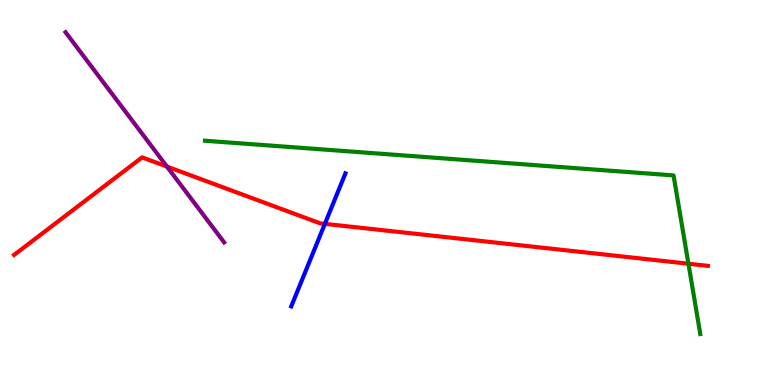[{'lines': ['blue', 'red'], 'intersections': [{'x': 4.19, 'y': 4.19}]}, {'lines': ['green', 'red'], 'intersections': [{'x': 8.88, 'y': 3.15}]}, {'lines': ['purple', 'red'], 'intersections': [{'x': 2.15, 'y': 5.67}]}, {'lines': ['blue', 'green'], 'intersections': []}, {'lines': ['blue', 'purple'], 'intersections': []}, {'lines': ['green', 'purple'], 'intersections': []}]